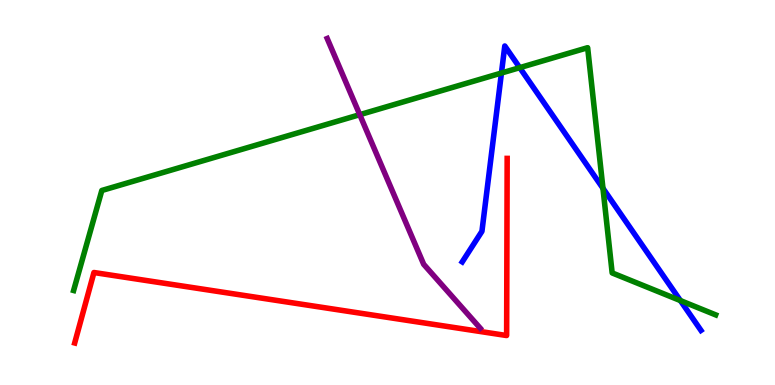[{'lines': ['blue', 'red'], 'intersections': []}, {'lines': ['green', 'red'], 'intersections': []}, {'lines': ['purple', 'red'], 'intersections': []}, {'lines': ['blue', 'green'], 'intersections': [{'x': 6.47, 'y': 8.1}, {'x': 6.71, 'y': 8.24}, {'x': 7.78, 'y': 5.11}, {'x': 8.78, 'y': 2.19}]}, {'lines': ['blue', 'purple'], 'intersections': []}, {'lines': ['green', 'purple'], 'intersections': [{'x': 4.64, 'y': 7.02}]}]